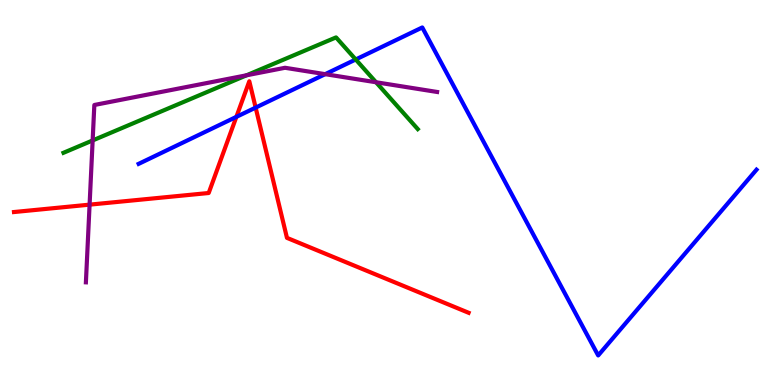[{'lines': ['blue', 'red'], 'intersections': [{'x': 3.05, 'y': 6.96}, {'x': 3.3, 'y': 7.21}]}, {'lines': ['green', 'red'], 'intersections': []}, {'lines': ['purple', 'red'], 'intersections': [{'x': 1.16, 'y': 4.68}]}, {'lines': ['blue', 'green'], 'intersections': [{'x': 4.59, 'y': 8.46}]}, {'lines': ['blue', 'purple'], 'intersections': [{'x': 4.2, 'y': 8.07}]}, {'lines': ['green', 'purple'], 'intersections': [{'x': 1.2, 'y': 6.35}, {'x': 3.18, 'y': 8.04}, {'x': 4.85, 'y': 7.86}]}]